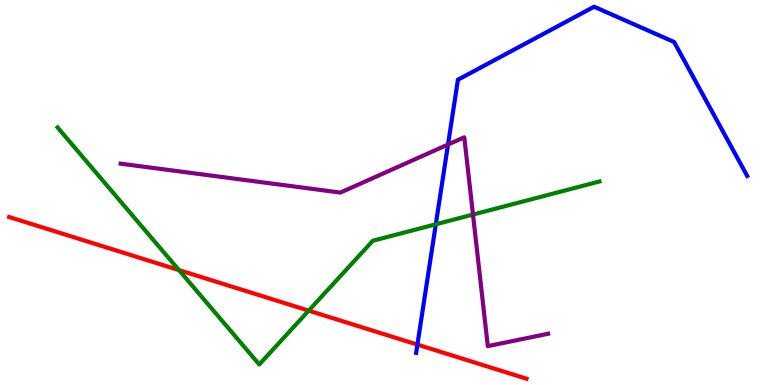[{'lines': ['blue', 'red'], 'intersections': [{'x': 5.39, 'y': 1.05}]}, {'lines': ['green', 'red'], 'intersections': [{'x': 2.31, 'y': 2.98}, {'x': 3.98, 'y': 1.93}]}, {'lines': ['purple', 'red'], 'intersections': []}, {'lines': ['blue', 'green'], 'intersections': [{'x': 5.62, 'y': 4.17}]}, {'lines': ['blue', 'purple'], 'intersections': [{'x': 5.78, 'y': 6.25}]}, {'lines': ['green', 'purple'], 'intersections': [{'x': 6.1, 'y': 4.43}]}]